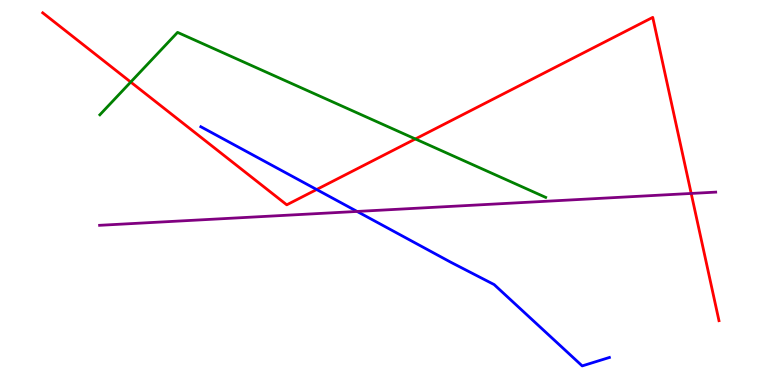[{'lines': ['blue', 'red'], 'intersections': [{'x': 4.09, 'y': 5.08}]}, {'lines': ['green', 'red'], 'intersections': [{'x': 1.69, 'y': 7.87}, {'x': 5.36, 'y': 6.39}]}, {'lines': ['purple', 'red'], 'intersections': [{'x': 8.92, 'y': 4.98}]}, {'lines': ['blue', 'green'], 'intersections': []}, {'lines': ['blue', 'purple'], 'intersections': [{'x': 4.61, 'y': 4.51}]}, {'lines': ['green', 'purple'], 'intersections': []}]